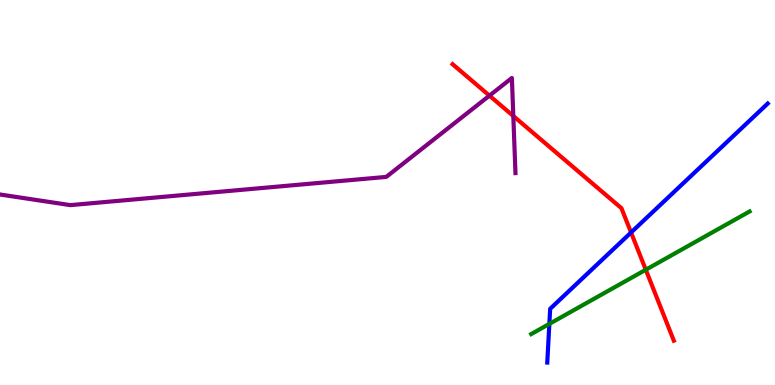[{'lines': ['blue', 'red'], 'intersections': [{'x': 8.14, 'y': 3.96}]}, {'lines': ['green', 'red'], 'intersections': [{'x': 8.33, 'y': 2.99}]}, {'lines': ['purple', 'red'], 'intersections': [{'x': 6.32, 'y': 7.52}, {'x': 6.62, 'y': 6.99}]}, {'lines': ['blue', 'green'], 'intersections': [{'x': 7.09, 'y': 1.59}]}, {'lines': ['blue', 'purple'], 'intersections': []}, {'lines': ['green', 'purple'], 'intersections': []}]